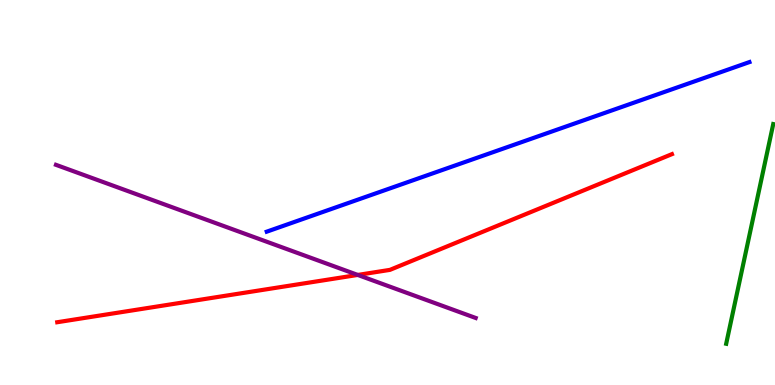[{'lines': ['blue', 'red'], 'intersections': []}, {'lines': ['green', 'red'], 'intersections': []}, {'lines': ['purple', 'red'], 'intersections': [{'x': 4.62, 'y': 2.86}]}, {'lines': ['blue', 'green'], 'intersections': []}, {'lines': ['blue', 'purple'], 'intersections': []}, {'lines': ['green', 'purple'], 'intersections': []}]